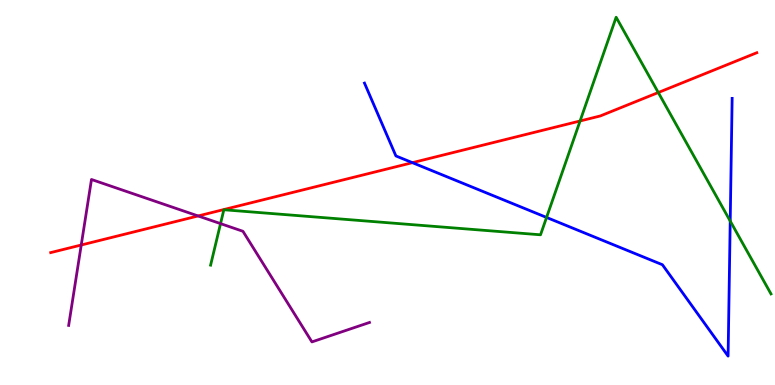[{'lines': ['blue', 'red'], 'intersections': [{'x': 5.32, 'y': 5.77}]}, {'lines': ['green', 'red'], 'intersections': [{'x': 7.48, 'y': 6.86}, {'x': 8.49, 'y': 7.6}]}, {'lines': ['purple', 'red'], 'intersections': [{'x': 1.05, 'y': 3.64}, {'x': 2.56, 'y': 4.39}]}, {'lines': ['blue', 'green'], 'intersections': [{'x': 7.05, 'y': 4.35}, {'x': 9.42, 'y': 4.26}]}, {'lines': ['blue', 'purple'], 'intersections': []}, {'lines': ['green', 'purple'], 'intersections': [{'x': 2.85, 'y': 4.19}]}]